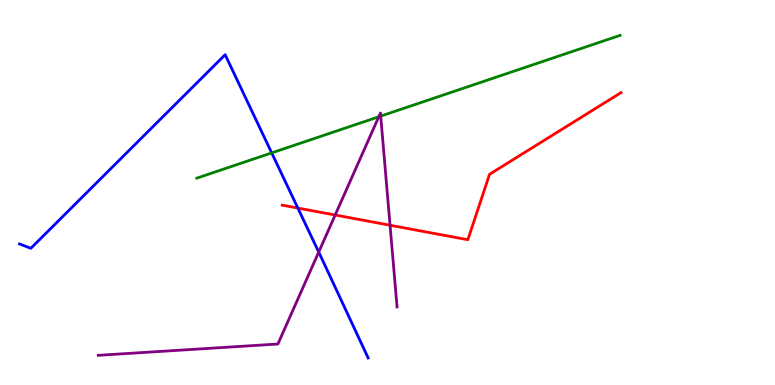[{'lines': ['blue', 'red'], 'intersections': [{'x': 3.84, 'y': 4.6}]}, {'lines': ['green', 'red'], 'intersections': []}, {'lines': ['purple', 'red'], 'intersections': [{'x': 4.32, 'y': 4.42}, {'x': 5.03, 'y': 4.15}]}, {'lines': ['blue', 'green'], 'intersections': [{'x': 3.51, 'y': 6.03}]}, {'lines': ['blue', 'purple'], 'intersections': [{'x': 4.11, 'y': 3.45}]}, {'lines': ['green', 'purple'], 'intersections': [{'x': 4.89, 'y': 6.97}, {'x': 4.91, 'y': 6.98}]}]